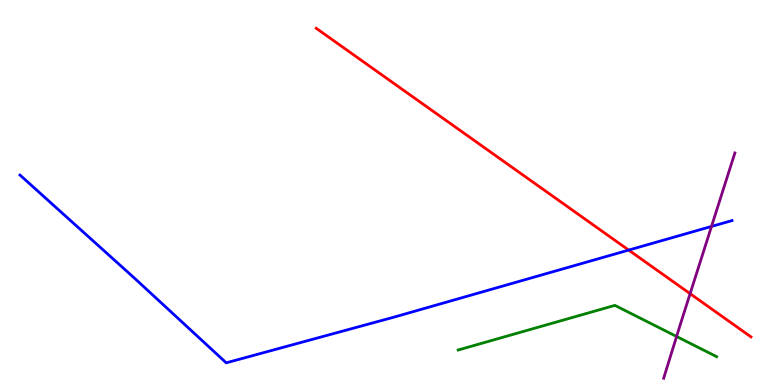[{'lines': ['blue', 'red'], 'intersections': [{'x': 8.11, 'y': 3.5}]}, {'lines': ['green', 'red'], 'intersections': []}, {'lines': ['purple', 'red'], 'intersections': [{'x': 8.9, 'y': 2.37}]}, {'lines': ['blue', 'green'], 'intersections': []}, {'lines': ['blue', 'purple'], 'intersections': [{'x': 9.18, 'y': 4.12}]}, {'lines': ['green', 'purple'], 'intersections': [{'x': 8.73, 'y': 1.26}]}]